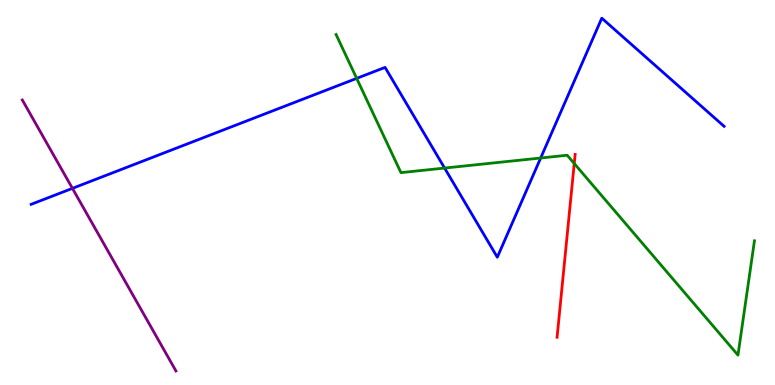[{'lines': ['blue', 'red'], 'intersections': []}, {'lines': ['green', 'red'], 'intersections': [{'x': 7.41, 'y': 5.75}]}, {'lines': ['purple', 'red'], 'intersections': []}, {'lines': ['blue', 'green'], 'intersections': [{'x': 4.6, 'y': 7.96}, {'x': 5.74, 'y': 5.63}, {'x': 6.98, 'y': 5.9}]}, {'lines': ['blue', 'purple'], 'intersections': [{'x': 0.934, 'y': 5.11}]}, {'lines': ['green', 'purple'], 'intersections': []}]